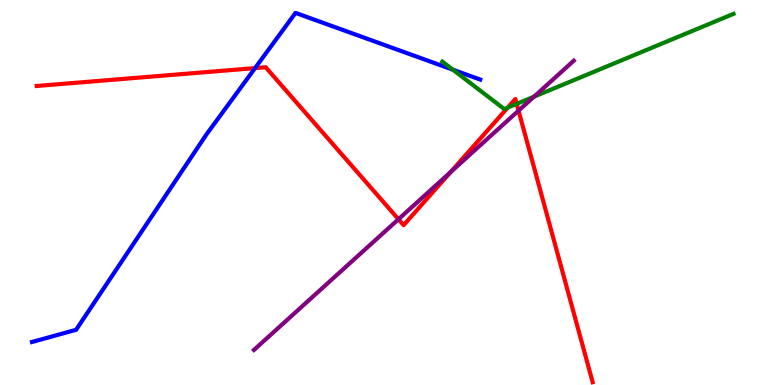[{'lines': ['blue', 'red'], 'intersections': [{'x': 3.29, 'y': 8.23}]}, {'lines': ['green', 'red'], 'intersections': [{'x': 6.55, 'y': 7.21}, {'x': 6.67, 'y': 7.3}]}, {'lines': ['purple', 'red'], 'intersections': [{'x': 5.14, 'y': 4.31}, {'x': 5.81, 'y': 5.53}, {'x': 6.69, 'y': 7.13}]}, {'lines': ['blue', 'green'], 'intersections': [{'x': 5.84, 'y': 8.19}]}, {'lines': ['blue', 'purple'], 'intersections': []}, {'lines': ['green', 'purple'], 'intersections': [{'x': 6.89, 'y': 7.49}]}]